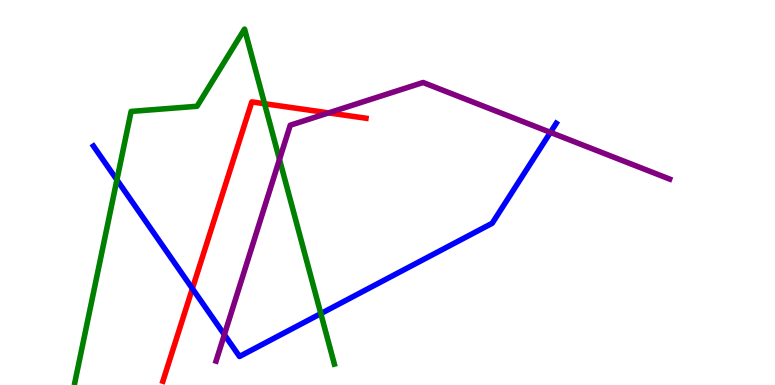[{'lines': ['blue', 'red'], 'intersections': [{'x': 2.48, 'y': 2.5}]}, {'lines': ['green', 'red'], 'intersections': [{'x': 3.41, 'y': 7.31}]}, {'lines': ['purple', 'red'], 'intersections': [{'x': 4.24, 'y': 7.07}]}, {'lines': ['blue', 'green'], 'intersections': [{'x': 1.51, 'y': 5.33}, {'x': 4.14, 'y': 1.85}]}, {'lines': ['blue', 'purple'], 'intersections': [{'x': 2.9, 'y': 1.31}, {'x': 7.1, 'y': 6.56}]}, {'lines': ['green', 'purple'], 'intersections': [{'x': 3.61, 'y': 5.86}]}]